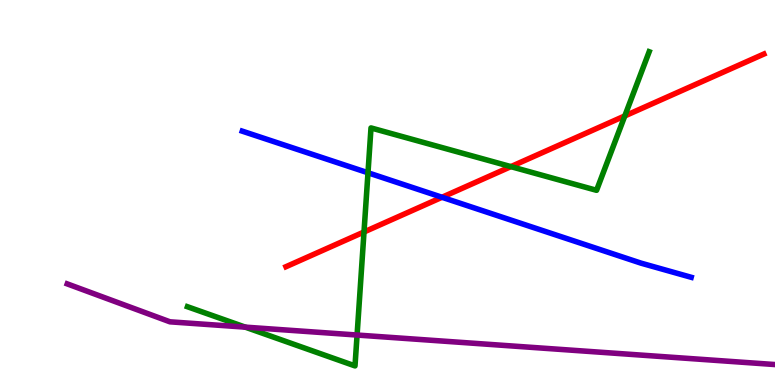[{'lines': ['blue', 'red'], 'intersections': [{'x': 5.7, 'y': 4.88}]}, {'lines': ['green', 'red'], 'intersections': [{'x': 4.7, 'y': 3.97}, {'x': 6.59, 'y': 5.67}, {'x': 8.06, 'y': 6.99}]}, {'lines': ['purple', 'red'], 'intersections': []}, {'lines': ['blue', 'green'], 'intersections': [{'x': 4.75, 'y': 5.51}]}, {'lines': ['blue', 'purple'], 'intersections': []}, {'lines': ['green', 'purple'], 'intersections': [{'x': 3.16, 'y': 1.5}, {'x': 4.61, 'y': 1.3}]}]